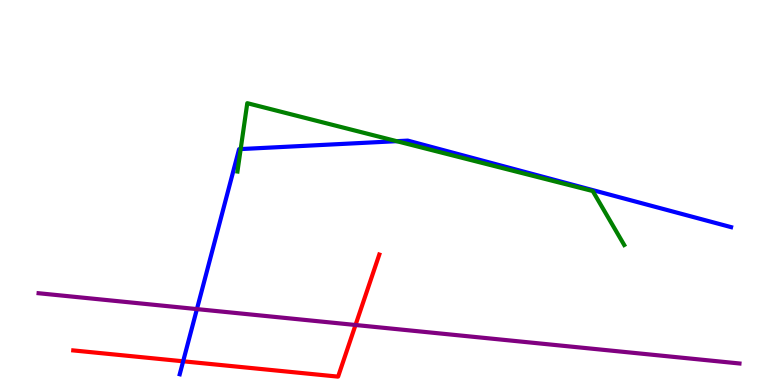[{'lines': ['blue', 'red'], 'intersections': [{'x': 2.36, 'y': 0.616}]}, {'lines': ['green', 'red'], 'intersections': []}, {'lines': ['purple', 'red'], 'intersections': [{'x': 4.59, 'y': 1.56}]}, {'lines': ['blue', 'green'], 'intersections': [{'x': 3.11, 'y': 6.13}, {'x': 5.12, 'y': 6.33}]}, {'lines': ['blue', 'purple'], 'intersections': [{'x': 2.54, 'y': 1.97}]}, {'lines': ['green', 'purple'], 'intersections': []}]